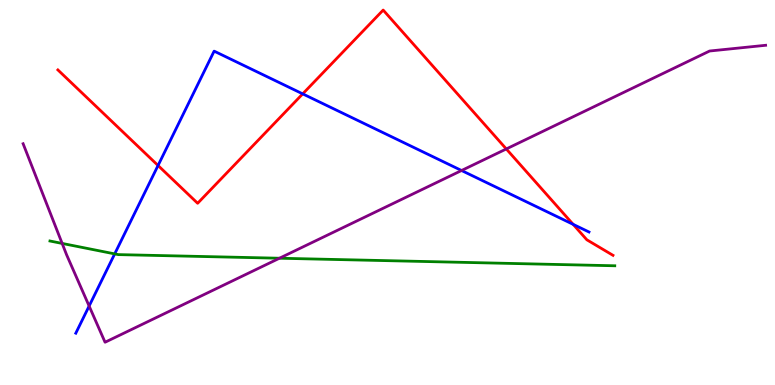[{'lines': ['blue', 'red'], 'intersections': [{'x': 2.04, 'y': 5.7}, {'x': 3.91, 'y': 7.56}, {'x': 7.4, 'y': 4.17}]}, {'lines': ['green', 'red'], 'intersections': []}, {'lines': ['purple', 'red'], 'intersections': [{'x': 6.53, 'y': 6.13}]}, {'lines': ['blue', 'green'], 'intersections': [{'x': 1.48, 'y': 3.41}]}, {'lines': ['blue', 'purple'], 'intersections': [{'x': 1.15, 'y': 2.05}, {'x': 5.96, 'y': 5.57}]}, {'lines': ['green', 'purple'], 'intersections': [{'x': 0.802, 'y': 3.68}, {'x': 3.61, 'y': 3.29}]}]